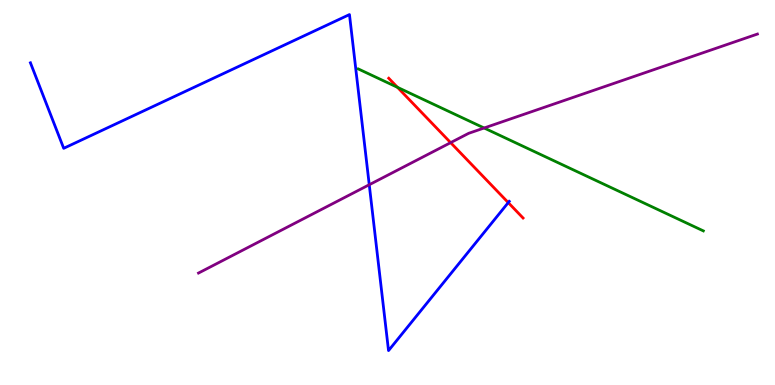[{'lines': ['blue', 'red'], 'intersections': [{'x': 6.56, 'y': 4.74}]}, {'lines': ['green', 'red'], 'intersections': [{'x': 5.13, 'y': 7.73}]}, {'lines': ['purple', 'red'], 'intersections': [{'x': 5.81, 'y': 6.29}]}, {'lines': ['blue', 'green'], 'intersections': []}, {'lines': ['blue', 'purple'], 'intersections': [{'x': 4.76, 'y': 5.2}]}, {'lines': ['green', 'purple'], 'intersections': [{'x': 6.25, 'y': 6.68}]}]